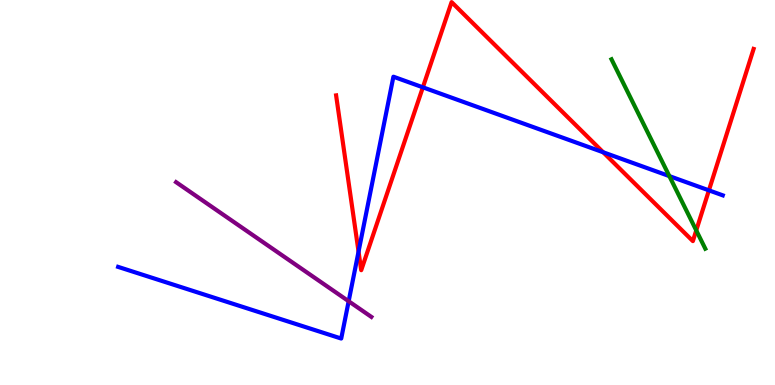[{'lines': ['blue', 'red'], 'intersections': [{'x': 4.63, 'y': 3.46}, {'x': 5.46, 'y': 7.73}, {'x': 7.78, 'y': 6.05}, {'x': 9.15, 'y': 5.06}]}, {'lines': ['green', 'red'], 'intersections': [{'x': 8.98, 'y': 4.02}]}, {'lines': ['purple', 'red'], 'intersections': []}, {'lines': ['blue', 'green'], 'intersections': [{'x': 8.64, 'y': 5.43}]}, {'lines': ['blue', 'purple'], 'intersections': [{'x': 4.5, 'y': 2.18}]}, {'lines': ['green', 'purple'], 'intersections': []}]